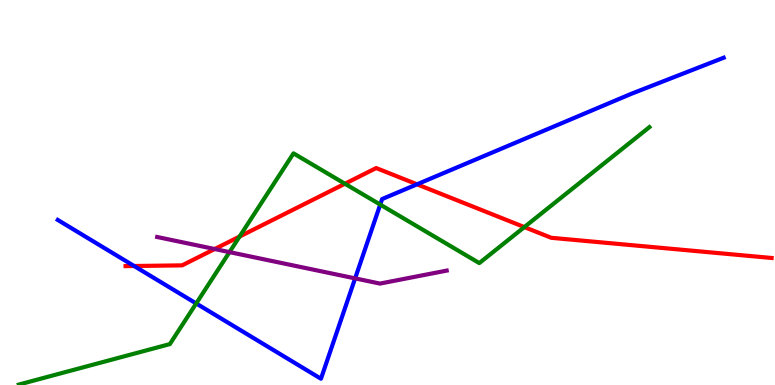[{'lines': ['blue', 'red'], 'intersections': [{'x': 1.73, 'y': 3.09}, {'x': 5.38, 'y': 5.21}]}, {'lines': ['green', 'red'], 'intersections': [{'x': 3.09, 'y': 3.86}, {'x': 4.45, 'y': 5.23}, {'x': 6.77, 'y': 4.1}]}, {'lines': ['purple', 'red'], 'intersections': [{'x': 2.77, 'y': 3.53}]}, {'lines': ['blue', 'green'], 'intersections': [{'x': 2.53, 'y': 2.12}, {'x': 4.91, 'y': 4.69}]}, {'lines': ['blue', 'purple'], 'intersections': [{'x': 4.58, 'y': 2.77}]}, {'lines': ['green', 'purple'], 'intersections': [{'x': 2.96, 'y': 3.45}]}]